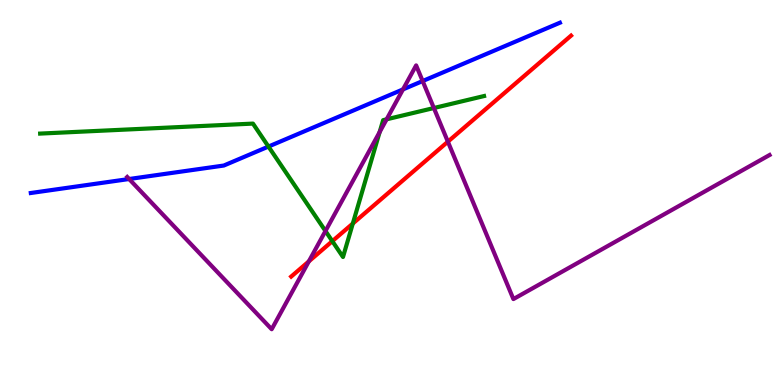[{'lines': ['blue', 'red'], 'intersections': []}, {'lines': ['green', 'red'], 'intersections': [{'x': 4.29, 'y': 3.74}, {'x': 4.55, 'y': 4.19}]}, {'lines': ['purple', 'red'], 'intersections': [{'x': 3.98, 'y': 3.21}, {'x': 5.78, 'y': 6.32}]}, {'lines': ['blue', 'green'], 'intersections': [{'x': 3.46, 'y': 6.19}]}, {'lines': ['blue', 'purple'], 'intersections': [{'x': 1.67, 'y': 5.35}, {'x': 5.2, 'y': 7.68}, {'x': 5.45, 'y': 7.89}]}, {'lines': ['green', 'purple'], 'intersections': [{'x': 4.2, 'y': 4.0}, {'x': 4.9, 'y': 6.57}, {'x': 4.99, 'y': 6.9}, {'x': 5.6, 'y': 7.19}]}]